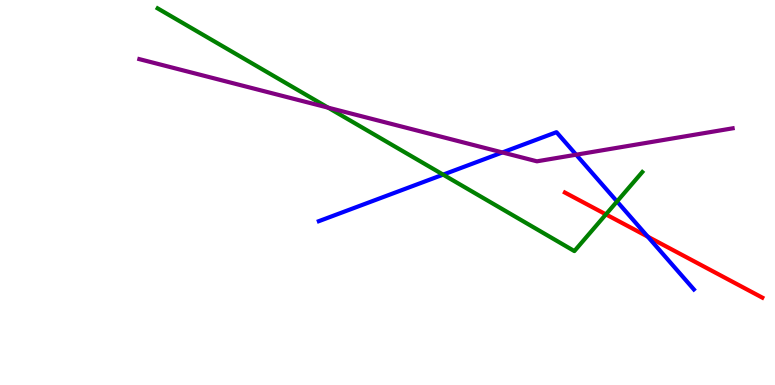[{'lines': ['blue', 'red'], 'intersections': [{'x': 8.36, 'y': 3.85}]}, {'lines': ['green', 'red'], 'intersections': [{'x': 7.82, 'y': 4.43}]}, {'lines': ['purple', 'red'], 'intersections': []}, {'lines': ['blue', 'green'], 'intersections': [{'x': 5.72, 'y': 5.46}, {'x': 7.96, 'y': 4.77}]}, {'lines': ['blue', 'purple'], 'intersections': [{'x': 6.48, 'y': 6.04}, {'x': 7.43, 'y': 5.98}]}, {'lines': ['green', 'purple'], 'intersections': [{'x': 4.23, 'y': 7.2}]}]